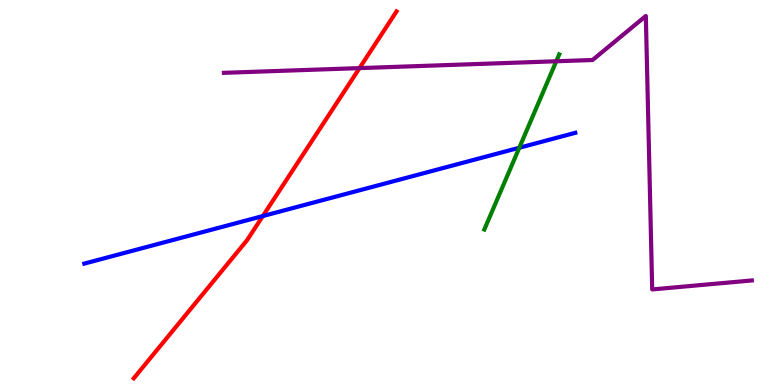[{'lines': ['blue', 'red'], 'intersections': [{'x': 3.39, 'y': 4.39}]}, {'lines': ['green', 'red'], 'intersections': []}, {'lines': ['purple', 'red'], 'intersections': [{'x': 4.64, 'y': 8.23}]}, {'lines': ['blue', 'green'], 'intersections': [{'x': 6.7, 'y': 6.16}]}, {'lines': ['blue', 'purple'], 'intersections': []}, {'lines': ['green', 'purple'], 'intersections': [{'x': 7.18, 'y': 8.41}]}]